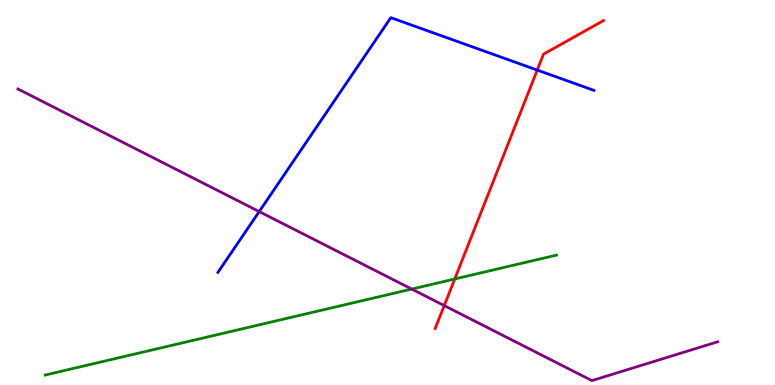[{'lines': ['blue', 'red'], 'intersections': [{'x': 6.93, 'y': 8.18}]}, {'lines': ['green', 'red'], 'intersections': [{'x': 5.87, 'y': 2.75}]}, {'lines': ['purple', 'red'], 'intersections': [{'x': 5.73, 'y': 2.06}]}, {'lines': ['blue', 'green'], 'intersections': []}, {'lines': ['blue', 'purple'], 'intersections': [{'x': 3.34, 'y': 4.5}]}, {'lines': ['green', 'purple'], 'intersections': [{'x': 5.31, 'y': 2.49}]}]